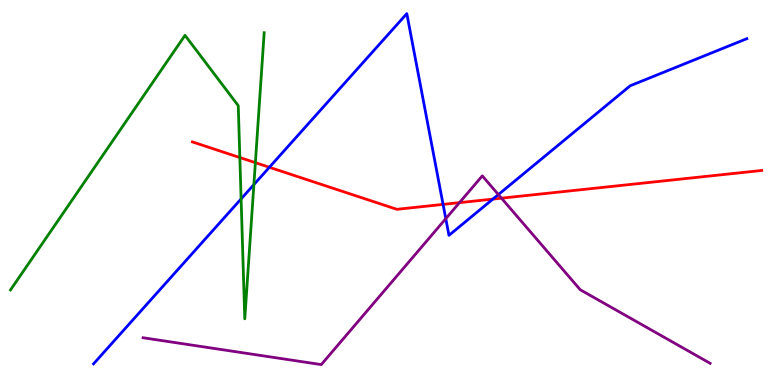[{'lines': ['blue', 'red'], 'intersections': [{'x': 3.48, 'y': 5.66}, {'x': 5.72, 'y': 4.69}, {'x': 6.36, 'y': 4.83}]}, {'lines': ['green', 'red'], 'intersections': [{'x': 3.09, 'y': 5.91}, {'x': 3.3, 'y': 5.78}]}, {'lines': ['purple', 'red'], 'intersections': [{'x': 5.93, 'y': 4.74}, {'x': 6.47, 'y': 4.85}]}, {'lines': ['blue', 'green'], 'intersections': [{'x': 3.11, 'y': 4.83}, {'x': 3.28, 'y': 5.2}]}, {'lines': ['blue', 'purple'], 'intersections': [{'x': 5.75, 'y': 4.32}, {'x': 6.43, 'y': 4.95}]}, {'lines': ['green', 'purple'], 'intersections': []}]